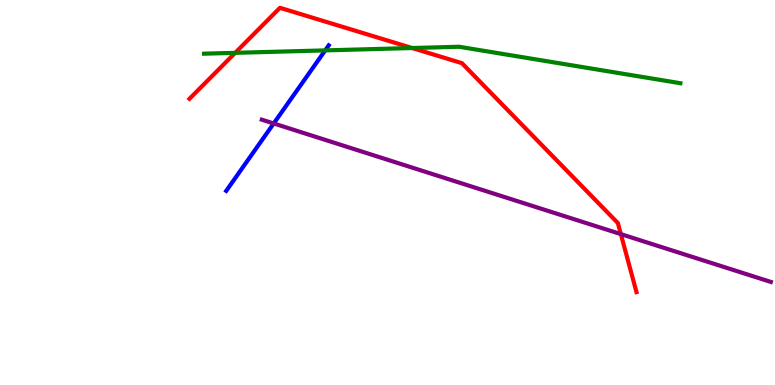[{'lines': ['blue', 'red'], 'intersections': []}, {'lines': ['green', 'red'], 'intersections': [{'x': 3.03, 'y': 8.63}, {'x': 5.32, 'y': 8.75}]}, {'lines': ['purple', 'red'], 'intersections': [{'x': 8.01, 'y': 3.92}]}, {'lines': ['blue', 'green'], 'intersections': [{'x': 4.2, 'y': 8.69}]}, {'lines': ['blue', 'purple'], 'intersections': [{'x': 3.53, 'y': 6.79}]}, {'lines': ['green', 'purple'], 'intersections': []}]